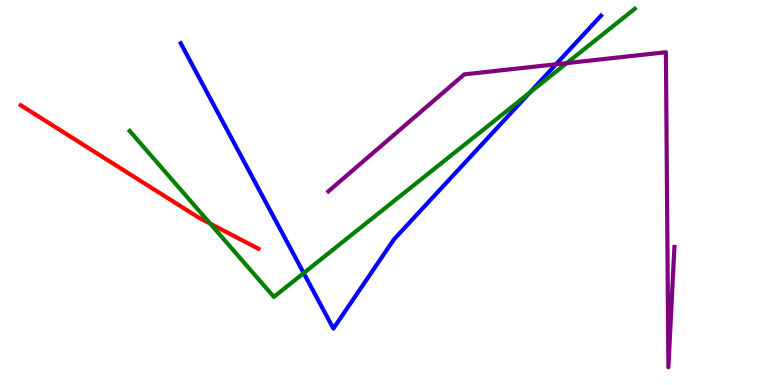[{'lines': ['blue', 'red'], 'intersections': []}, {'lines': ['green', 'red'], 'intersections': [{'x': 2.71, 'y': 4.19}]}, {'lines': ['purple', 'red'], 'intersections': []}, {'lines': ['blue', 'green'], 'intersections': [{'x': 3.92, 'y': 2.91}, {'x': 6.84, 'y': 7.6}]}, {'lines': ['blue', 'purple'], 'intersections': [{'x': 7.17, 'y': 8.33}]}, {'lines': ['green', 'purple'], 'intersections': [{'x': 7.31, 'y': 8.36}]}]